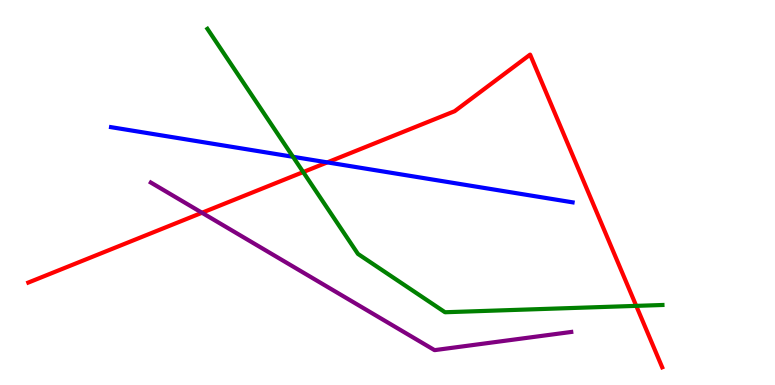[{'lines': ['blue', 'red'], 'intersections': [{'x': 4.22, 'y': 5.78}]}, {'lines': ['green', 'red'], 'intersections': [{'x': 3.91, 'y': 5.53}, {'x': 8.21, 'y': 2.06}]}, {'lines': ['purple', 'red'], 'intersections': [{'x': 2.61, 'y': 4.47}]}, {'lines': ['blue', 'green'], 'intersections': [{'x': 3.78, 'y': 5.93}]}, {'lines': ['blue', 'purple'], 'intersections': []}, {'lines': ['green', 'purple'], 'intersections': []}]